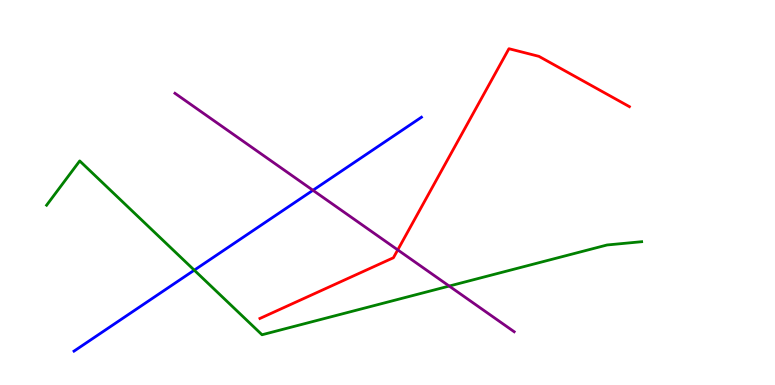[{'lines': ['blue', 'red'], 'intersections': []}, {'lines': ['green', 'red'], 'intersections': []}, {'lines': ['purple', 'red'], 'intersections': [{'x': 5.13, 'y': 3.51}]}, {'lines': ['blue', 'green'], 'intersections': [{'x': 2.51, 'y': 2.98}]}, {'lines': ['blue', 'purple'], 'intersections': [{'x': 4.04, 'y': 5.06}]}, {'lines': ['green', 'purple'], 'intersections': [{'x': 5.8, 'y': 2.57}]}]